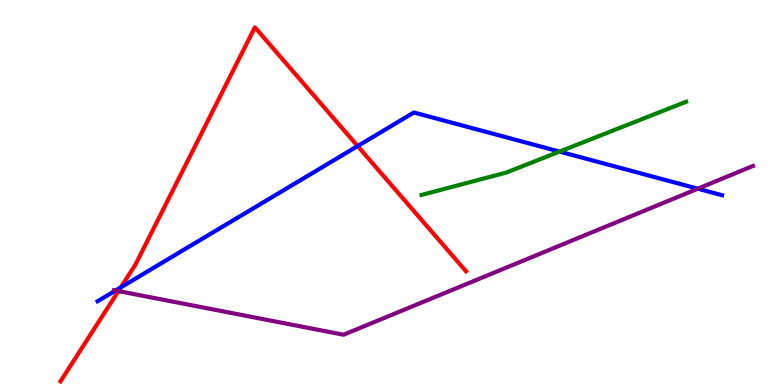[{'lines': ['blue', 'red'], 'intersections': [{'x': 1.56, 'y': 2.54}, {'x': 4.61, 'y': 6.21}]}, {'lines': ['green', 'red'], 'intersections': []}, {'lines': ['purple', 'red'], 'intersections': [{'x': 1.53, 'y': 2.44}]}, {'lines': ['blue', 'green'], 'intersections': [{'x': 7.22, 'y': 6.06}]}, {'lines': ['blue', 'purple'], 'intersections': [{'x': 1.49, 'y': 2.45}, {'x': 9.0, 'y': 5.1}]}, {'lines': ['green', 'purple'], 'intersections': []}]